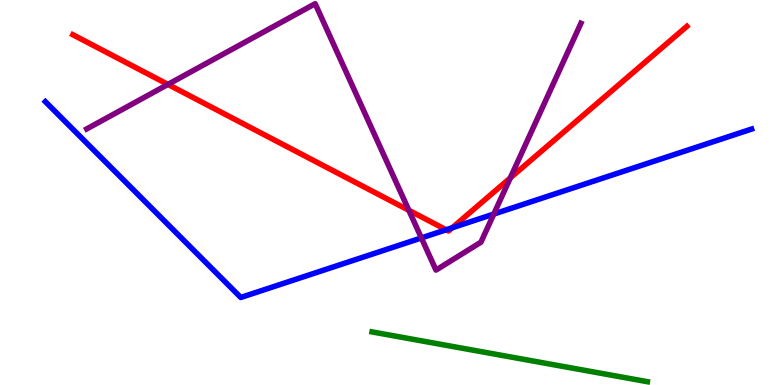[{'lines': ['blue', 'red'], 'intersections': [{'x': 5.76, 'y': 4.03}, {'x': 5.84, 'y': 4.08}]}, {'lines': ['green', 'red'], 'intersections': []}, {'lines': ['purple', 'red'], 'intersections': [{'x': 2.17, 'y': 7.81}, {'x': 5.28, 'y': 4.54}, {'x': 6.58, 'y': 5.38}]}, {'lines': ['blue', 'green'], 'intersections': []}, {'lines': ['blue', 'purple'], 'intersections': [{'x': 5.44, 'y': 3.82}, {'x': 6.37, 'y': 4.44}]}, {'lines': ['green', 'purple'], 'intersections': []}]